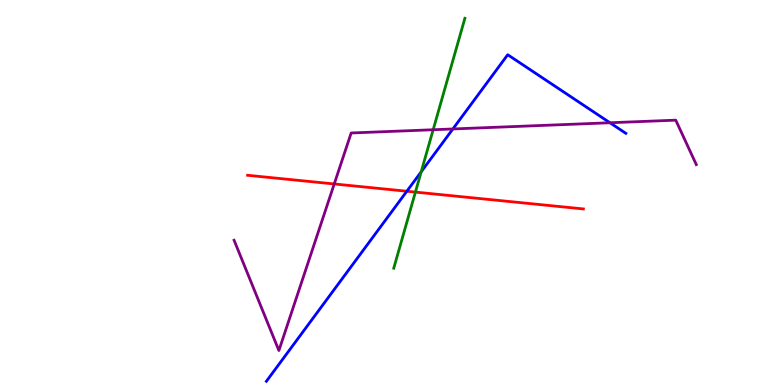[{'lines': ['blue', 'red'], 'intersections': [{'x': 5.25, 'y': 5.03}]}, {'lines': ['green', 'red'], 'intersections': [{'x': 5.36, 'y': 5.01}]}, {'lines': ['purple', 'red'], 'intersections': [{'x': 4.31, 'y': 5.22}]}, {'lines': ['blue', 'green'], 'intersections': [{'x': 5.43, 'y': 5.54}]}, {'lines': ['blue', 'purple'], 'intersections': [{'x': 5.84, 'y': 6.65}, {'x': 7.87, 'y': 6.81}]}, {'lines': ['green', 'purple'], 'intersections': [{'x': 5.59, 'y': 6.63}]}]